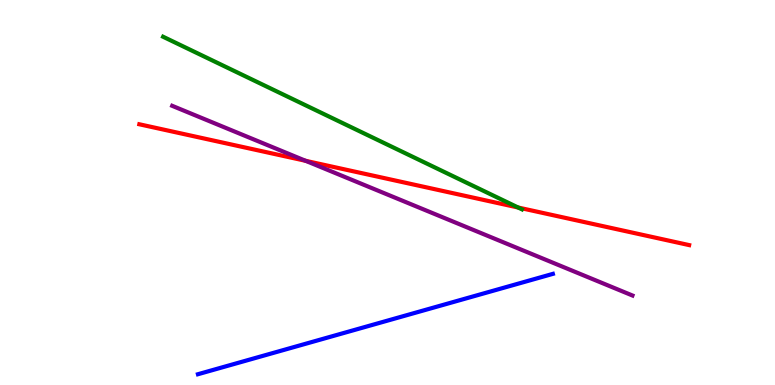[{'lines': ['blue', 'red'], 'intersections': []}, {'lines': ['green', 'red'], 'intersections': [{'x': 6.69, 'y': 4.61}]}, {'lines': ['purple', 'red'], 'intersections': [{'x': 3.94, 'y': 5.82}]}, {'lines': ['blue', 'green'], 'intersections': []}, {'lines': ['blue', 'purple'], 'intersections': []}, {'lines': ['green', 'purple'], 'intersections': []}]